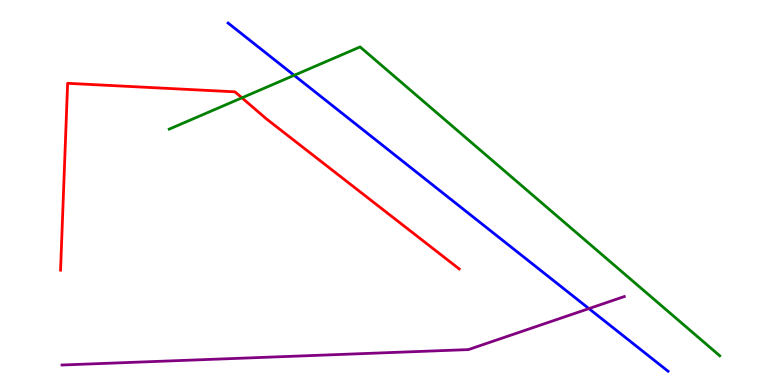[{'lines': ['blue', 'red'], 'intersections': []}, {'lines': ['green', 'red'], 'intersections': [{'x': 3.12, 'y': 7.46}]}, {'lines': ['purple', 'red'], 'intersections': []}, {'lines': ['blue', 'green'], 'intersections': [{'x': 3.8, 'y': 8.04}]}, {'lines': ['blue', 'purple'], 'intersections': [{'x': 7.6, 'y': 1.98}]}, {'lines': ['green', 'purple'], 'intersections': []}]